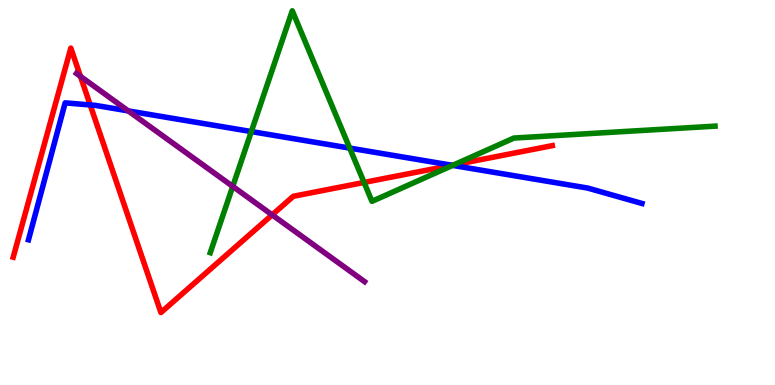[{'lines': ['blue', 'red'], 'intersections': [{'x': 1.16, 'y': 7.27}, {'x': 5.83, 'y': 5.71}]}, {'lines': ['green', 'red'], 'intersections': [{'x': 4.7, 'y': 5.26}, {'x': 5.85, 'y': 5.72}]}, {'lines': ['purple', 'red'], 'intersections': [{'x': 1.04, 'y': 8.02}, {'x': 3.51, 'y': 4.42}]}, {'lines': ['blue', 'green'], 'intersections': [{'x': 3.24, 'y': 6.58}, {'x': 4.51, 'y': 6.15}, {'x': 5.84, 'y': 5.7}]}, {'lines': ['blue', 'purple'], 'intersections': [{'x': 1.65, 'y': 7.12}]}, {'lines': ['green', 'purple'], 'intersections': [{'x': 3.0, 'y': 5.16}]}]